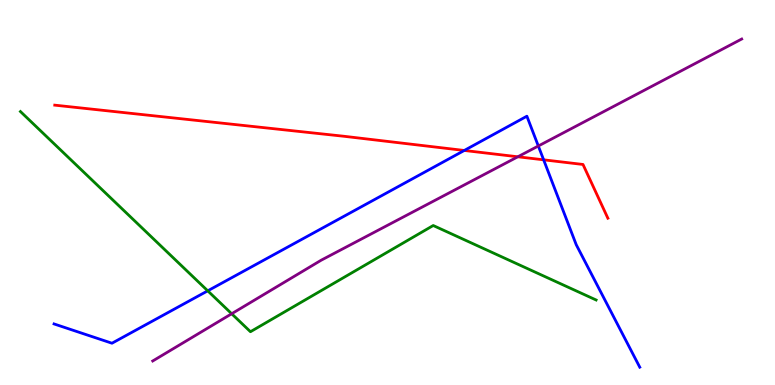[{'lines': ['blue', 'red'], 'intersections': [{'x': 5.99, 'y': 6.09}, {'x': 7.01, 'y': 5.85}]}, {'lines': ['green', 'red'], 'intersections': []}, {'lines': ['purple', 'red'], 'intersections': [{'x': 6.68, 'y': 5.93}]}, {'lines': ['blue', 'green'], 'intersections': [{'x': 2.68, 'y': 2.45}]}, {'lines': ['blue', 'purple'], 'intersections': [{'x': 6.95, 'y': 6.21}]}, {'lines': ['green', 'purple'], 'intersections': [{'x': 2.99, 'y': 1.85}]}]